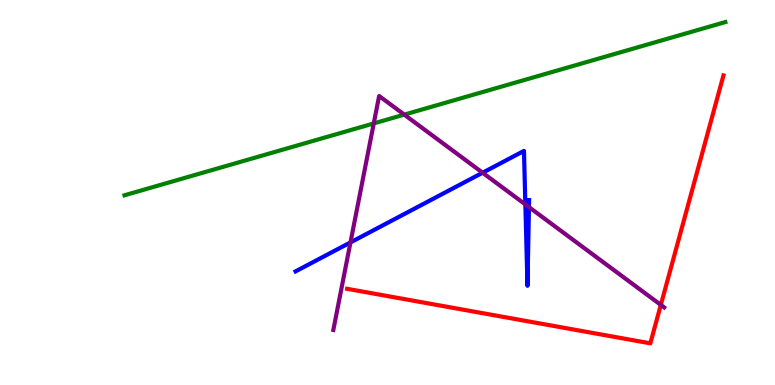[{'lines': ['blue', 'red'], 'intersections': []}, {'lines': ['green', 'red'], 'intersections': []}, {'lines': ['purple', 'red'], 'intersections': [{'x': 8.53, 'y': 2.08}]}, {'lines': ['blue', 'green'], 'intersections': []}, {'lines': ['blue', 'purple'], 'intersections': [{'x': 4.52, 'y': 3.7}, {'x': 6.23, 'y': 5.51}, {'x': 6.78, 'y': 4.69}, {'x': 6.83, 'y': 4.62}]}, {'lines': ['green', 'purple'], 'intersections': [{'x': 4.82, 'y': 6.79}, {'x': 5.22, 'y': 7.02}]}]